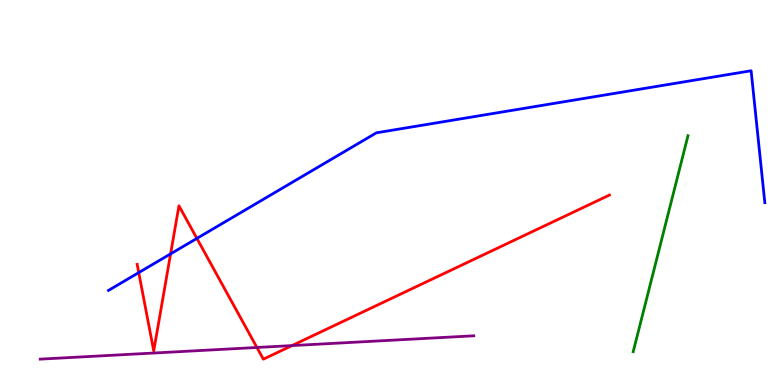[{'lines': ['blue', 'red'], 'intersections': [{'x': 1.79, 'y': 2.92}, {'x': 2.2, 'y': 3.41}, {'x': 2.54, 'y': 3.81}]}, {'lines': ['green', 'red'], 'intersections': []}, {'lines': ['purple', 'red'], 'intersections': [{'x': 3.32, 'y': 0.975}, {'x': 3.77, 'y': 1.02}]}, {'lines': ['blue', 'green'], 'intersections': []}, {'lines': ['blue', 'purple'], 'intersections': []}, {'lines': ['green', 'purple'], 'intersections': []}]